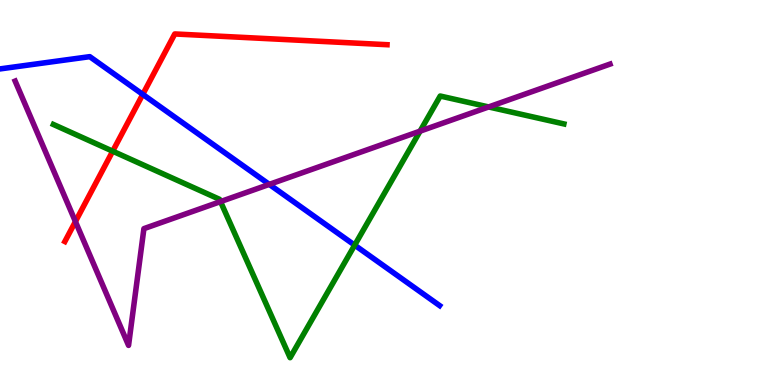[{'lines': ['blue', 'red'], 'intersections': [{'x': 1.84, 'y': 7.55}]}, {'lines': ['green', 'red'], 'intersections': [{'x': 1.45, 'y': 6.07}]}, {'lines': ['purple', 'red'], 'intersections': [{'x': 0.973, 'y': 4.24}]}, {'lines': ['blue', 'green'], 'intersections': [{'x': 4.58, 'y': 3.63}]}, {'lines': ['blue', 'purple'], 'intersections': [{'x': 3.47, 'y': 5.21}]}, {'lines': ['green', 'purple'], 'intersections': [{'x': 2.85, 'y': 4.76}, {'x': 5.42, 'y': 6.59}, {'x': 6.3, 'y': 7.22}]}]